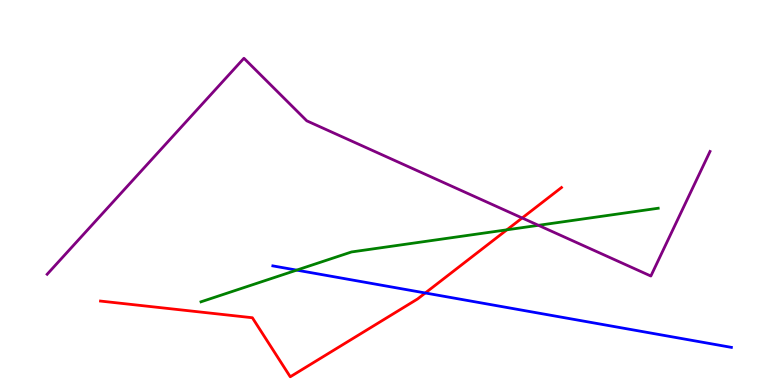[{'lines': ['blue', 'red'], 'intersections': [{'x': 5.49, 'y': 2.39}]}, {'lines': ['green', 'red'], 'intersections': [{'x': 6.54, 'y': 4.03}]}, {'lines': ['purple', 'red'], 'intersections': [{'x': 6.74, 'y': 4.34}]}, {'lines': ['blue', 'green'], 'intersections': [{'x': 3.83, 'y': 2.98}]}, {'lines': ['blue', 'purple'], 'intersections': []}, {'lines': ['green', 'purple'], 'intersections': [{'x': 6.95, 'y': 4.15}]}]